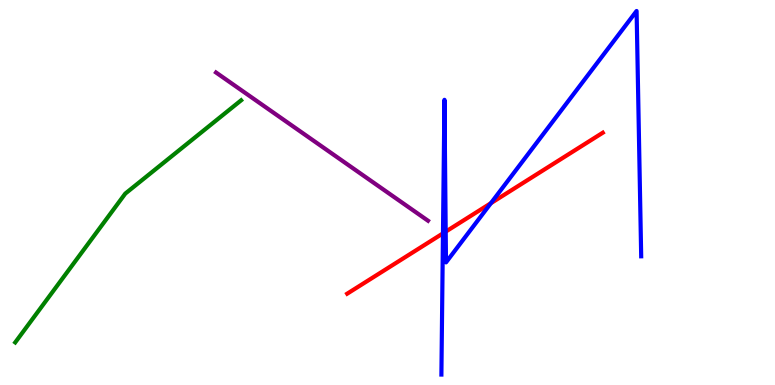[{'lines': ['blue', 'red'], 'intersections': [{'x': 5.72, 'y': 3.94}, {'x': 5.75, 'y': 3.98}, {'x': 6.33, 'y': 4.72}]}, {'lines': ['green', 'red'], 'intersections': []}, {'lines': ['purple', 'red'], 'intersections': []}, {'lines': ['blue', 'green'], 'intersections': []}, {'lines': ['blue', 'purple'], 'intersections': []}, {'lines': ['green', 'purple'], 'intersections': []}]